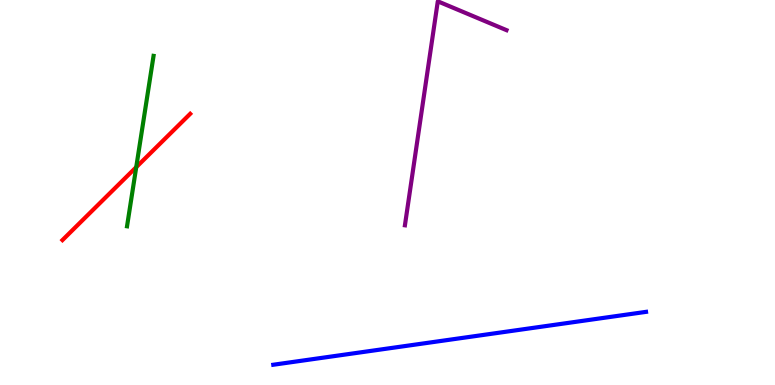[{'lines': ['blue', 'red'], 'intersections': []}, {'lines': ['green', 'red'], 'intersections': [{'x': 1.76, 'y': 5.66}]}, {'lines': ['purple', 'red'], 'intersections': []}, {'lines': ['blue', 'green'], 'intersections': []}, {'lines': ['blue', 'purple'], 'intersections': []}, {'lines': ['green', 'purple'], 'intersections': []}]